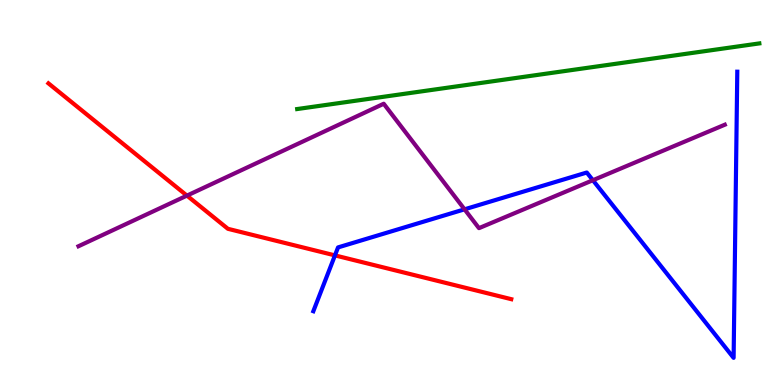[{'lines': ['blue', 'red'], 'intersections': [{'x': 4.32, 'y': 3.37}]}, {'lines': ['green', 'red'], 'intersections': []}, {'lines': ['purple', 'red'], 'intersections': [{'x': 2.41, 'y': 4.92}]}, {'lines': ['blue', 'green'], 'intersections': []}, {'lines': ['blue', 'purple'], 'intersections': [{'x': 5.99, 'y': 4.56}, {'x': 7.65, 'y': 5.32}]}, {'lines': ['green', 'purple'], 'intersections': []}]